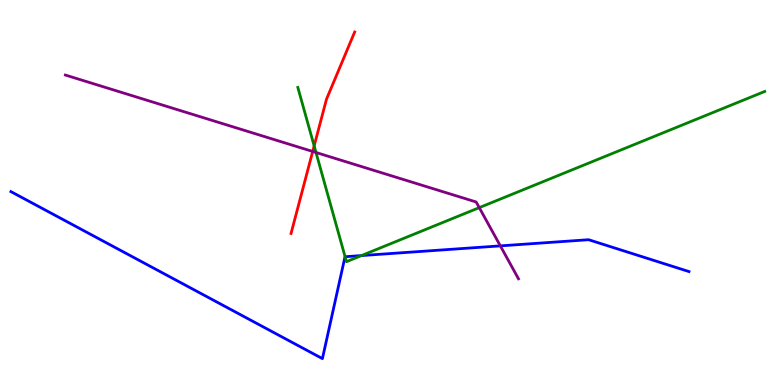[{'lines': ['blue', 'red'], 'intersections': []}, {'lines': ['green', 'red'], 'intersections': [{'x': 4.05, 'y': 6.21}]}, {'lines': ['purple', 'red'], 'intersections': [{'x': 4.03, 'y': 6.07}]}, {'lines': ['blue', 'green'], 'intersections': [{'x': 4.45, 'y': 3.33}, {'x': 4.66, 'y': 3.36}]}, {'lines': ['blue', 'purple'], 'intersections': [{'x': 6.46, 'y': 3.61}]}, {'lines': ['green', 'purple'], 'intersections': [{'x': 4.08, 'y': 6.04}, {'x': 6.18, 'y': 4.61}]}]